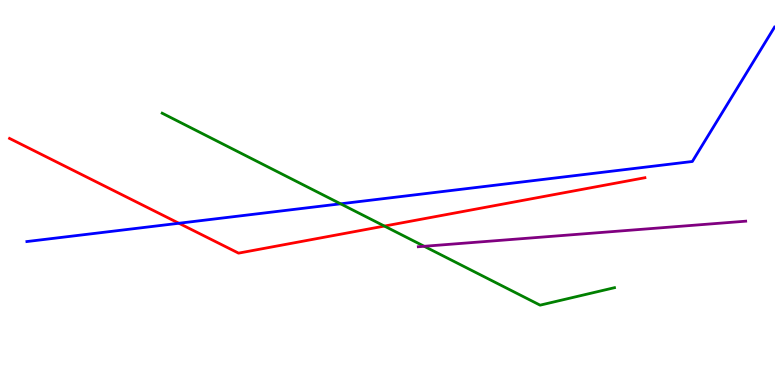[{'lines': ['blue', 'red'], 'intersections': [{'x': 2.31, 'y': 4.2}]}, {'lines': ['green', 'red'], 'intersections': [{'x': 4.96, 'y': 4.13}]}, {'lines': ['purple', 'red'], 'intersections': []}, {'lines': ['blue', 'green'], 'intersections': [{'x': 4.39, 'y': 4.71}]}, {'lines': ['blue', 'purple'], 'intersections': []}, {'lines': ['green', 'purple'], 'intersections': [{'x': 5.47, 'y': 3.6}]}]